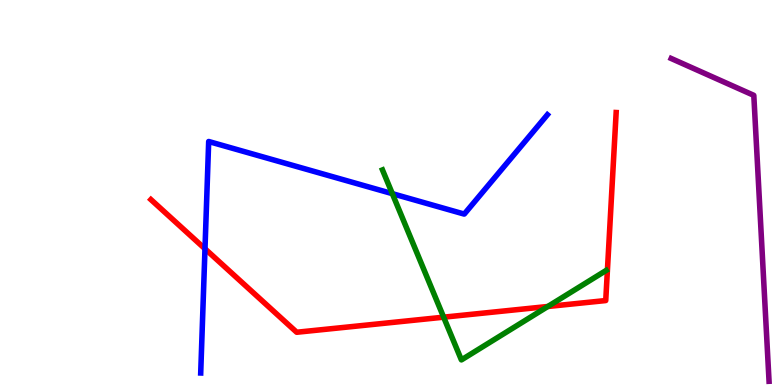[{'lines': ['blue', 'red'], 'intersections': [{'x': 2.65, 'y': 3.54}]}, {'lines': ['green', 'red'], 'intersections': [{'x': 5.72, 'y': 1.76}, {'x': 7.07, 'y': 2.04}]}, {'lines': ['purple', 'red'], 'intersections': []}, {'lines': ['blue', 'green'], 'intersections': [{'x': 5.06, 'y': 4.97}]}, {'lines': ['blue', 'purple'], 'intersections': []}, {'lines': ['green', 'purple'], 'intersections': []}]